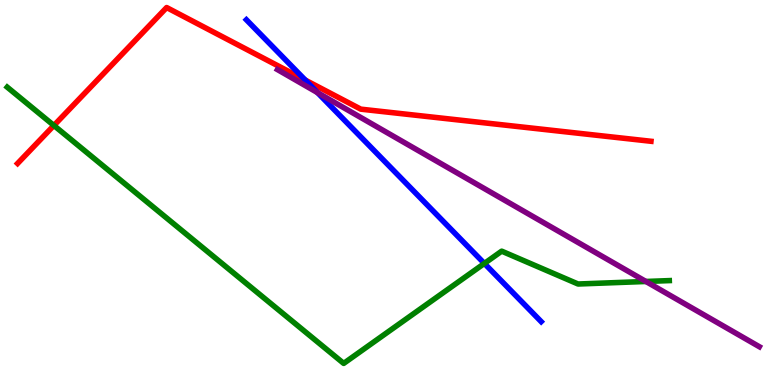[{'lines': ['blue', 'red'], 'intersections': [{'x': 3.94, 'y': 7.92}]}, {'lines': ['green', 'red'], 'intersections': [{'x': 0.695, 'y': 6.74}]}, {'lines': ['purple', 'red'], 'intersections': []}, {'lines': ['blue', 'green'], 'intersections': [{'x': 6.25, 'y': 3.16}]}, {'lines': ['blue', 'purple'], 'intersections': [{'x': 4.1, 'y': 7.59}]}, {'lines': ['green', 'purple'], 'intersections': [{'x': 8.33, 'y': 2.69}]}]